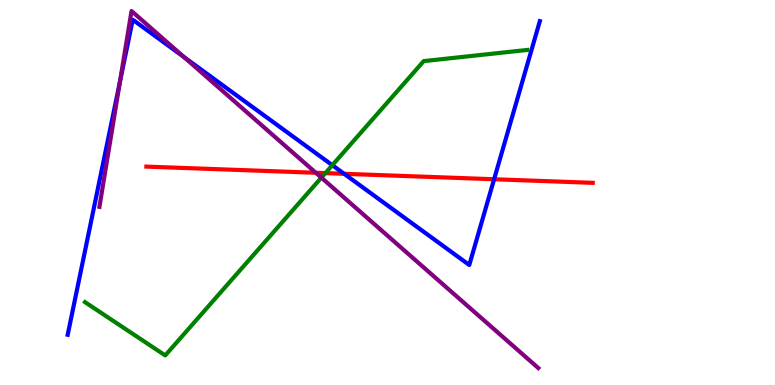[{'lines': ['blue', 'red'], 'intersections': [{'x': 4.44, 'y': 5.49}, {'x': 6.38, 'y': 5.34}]}, {'lines': ['green', 'red'], 'intersections': [{'x': 4.2, 'y': 5.5}]}, {'lines': ['purple', 'red'], 'intersections': [{'x': 4.08, 'y': 5.51}]}, {'lines': ['blue', 'green'], 'intersections': [{'x': 4.29, 'y': 5.71}]}, {'lines': ['blue', 'purple'], 'intersections': [{'x': 1.55, 'y': 7.88}, {'x': 2.37, 'y': 8.52}]}, {'lines': ['green', 'purple'], 'intersections': [{'x': 4.15, 'y': 5.39}]}]